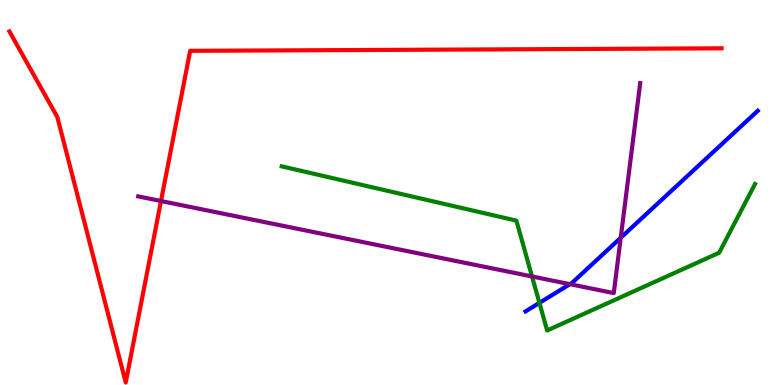[{'lines': ['blue', 'red'], 'intersections': []}, {'lines': ['green', 'red'], 'intersections': []}, {'lines': ['purple', 'red'], 'intersections': [{'x': 2.08, 'y': 4.78}]}, {'lines': ['blue', 'green'], 'intersections': [{'x': 6.96, 'y': 2.13}]}, {'lines': ['blue', 'purple'], 'intersections': [{'x': 7.35, 'y': 2.62}, {'x': 8.01, 'y': 3.82}]}, {'lines': ['green', 'purple'], 'intersections': [{'x': 6.86, 'y': 2.82}]}]